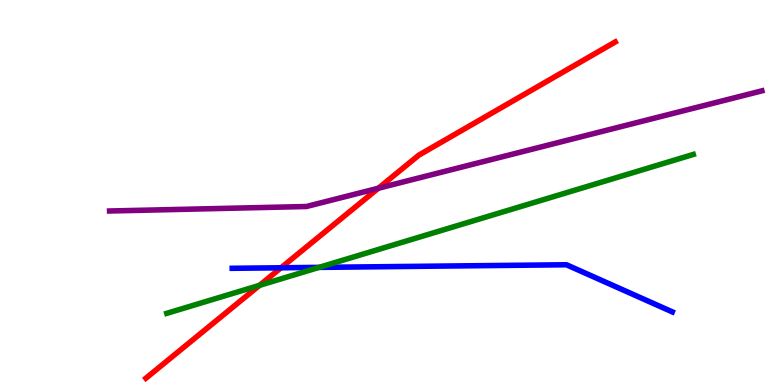[{'lines': ['blue', 'red'], 'intersections': [{'x': 3.63, 'y': 3.04}]}, {'lines': ['green', 'red'], 'intersections': [{'x': 3.35, 'y': 2.59}]}, {'lines': ['purple', 'red'], 'intersections': [{'x': 4.88, 'y': 5.11}]}, {'lines': ['blue', 'green'], 'intersections': [{'x': 4.12, 'y': 3.06}]}, {'lines': ['blue', 'purple'], 'intersections': []}, {'lines': ['green', 'purple'], 'intersections': []}]